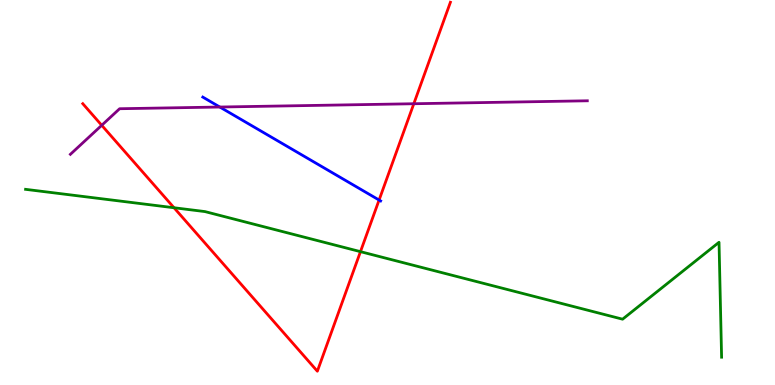[{'lines': ['blue', 'red'], 'intersections': [{'x': 4.89, 'y': 4.8}]}, {'lines': ['green', 'red'], 'intersections': [{'x': 2.25, 'y': 4.6}, {'x': 4.65, 'y': 3.46}]}, {'lines': ['purple', 'red'], 'intersections': [{'x': 1.31, 'y': 6.75}, {'x': 5.34, 'y': 7.31}]}, {'lines': ['blue', 'green'], 'intersections': []}, {'lines': ['blue', 'purple'], 'intersections': [{'x': 2.84, 'y': 7.22}]}, {'lines': ['green', 'purple'], 'intersections': []}]